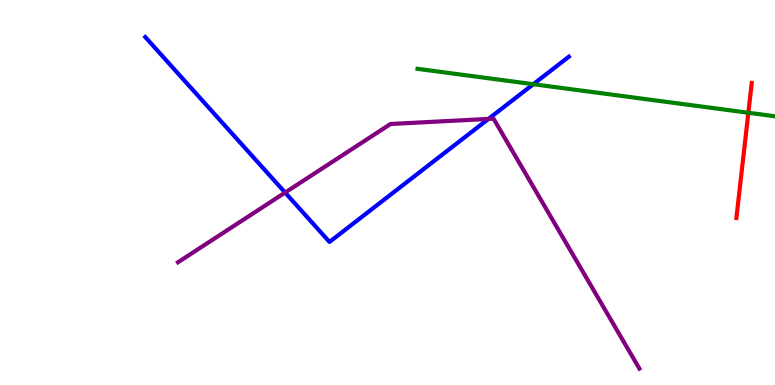[{'lines': ['blue', 'red'], 'intersections': []}, {'lines': ['green', 'red'], 'intersections': [{'x': 9.66, 'y': 7.07}]}, {'lines': ['purple', 'red'], 'intersections': []}, {'lines': ['blue', 'green'], 'intersections': [{'x': 6.88, 'y': 7.81}]}, {'lines': ['blue', 'purple'], 'intersections': [{'x': 3.68, 'y': 5.0}, {'x': 6.3, 'y': 6.91}]}, {'lines': ['green', 'purple'], 'intersections': []}]